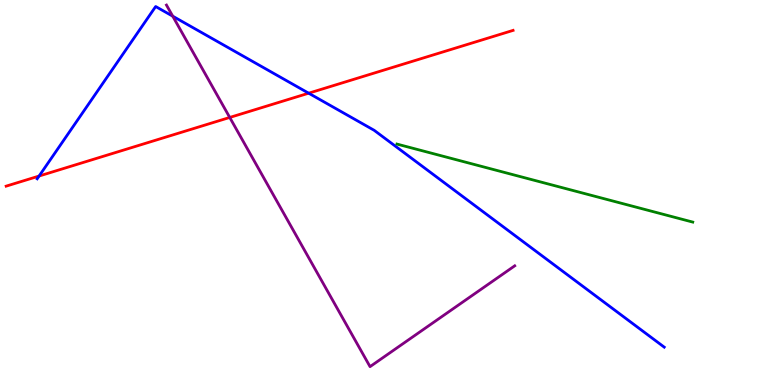[{'lines': ['blue', 'red'], 'intersections': [{'x': 0.504, 'y': 5.43}, {'x': 3.98, 'y': 7.58}]}, {'lines': ['green', 'red'], 'intersections': []}, {'lines': ['purple', 'red'], 'intersections': [{'x': 2.96, 'y': 6.95}]}, {'lines': ['blue', 'green'], 'intersections': []}, {'lines': ['blue', 'purple'], 'intersections': [{'x': 2.23, 'y': 9.58}]}, {'lines': ['green', 'purple'], 'intersections': []}]